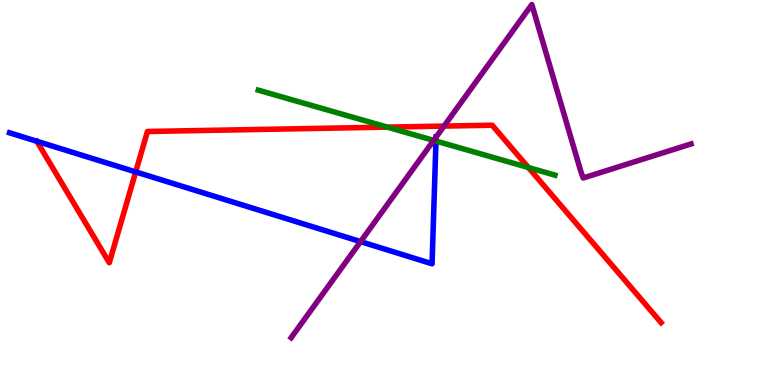[{'lines': ['blue', 'red'], 'intersections': [{'x': 1.75, 'y': 5.53}]}, {'lines': ['green', 'red'], 'intersections': [{'x': 5.0, 'y': 6.7}, {'x': 6.82, 'y': 5.65}]}, {'lines': ['purple', 'red'], 'intersections': [{'x': 5.73, 'y': 6.72}]}, {'lines': ['blue', 'green'], 'intersections': [{'x': 5.63, 'y': 6.34}]}, {'lines': ['blue', 'purple'], 'intersections': [{'x': 4.65, 'y': 3.72}, {'x': 5.63, 'y': 6.44}]}, {'lines': ['green', 'purple'], 'intersections': [{'x': 5.6, 'y': 6.35}]}]